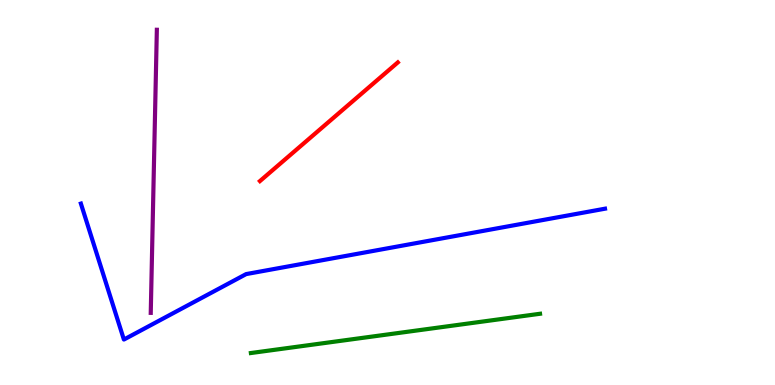[{'lines': ['blue', 'red'], 'intersections': []}, {'lines': ['green', 'red'], 'intersections': []}, {'lines': ['purple', 'red'], 'intersections': []}, {'lines': ['blue', 'green'], 'intersections': []}, {'lines': ['blue', 'purple'], 'intersections': []}, {'lines': ['green', 'purple'], 'intersections': []}]